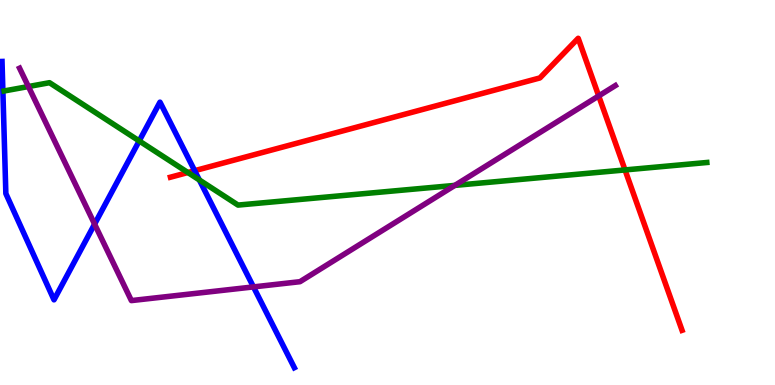[{'lines': ['blue', 'red'], 'intersections': [{'x': 2.51, 'y': 5.57}]}, {'lines': ['green', 'red'], 'intersections': [{'x': 2.42, 'y': 5.52}, {'x': 8.06, 'y': 5.59}]}, {'lines': ['purple', 'red'], 'intersections': [{'x': 7.73, 'y': 7.51}]}, {'lines': ['blue', 'green'], 'intersections': [{'x': 1.8, 'y': 6.34}, {'x': 2.57, 'y': 5.33}]}, {'lines': ['blue', 'purple'], 'intersections': [{'x': 1.22, 'y': 4.18}, {'x': 3.27, 'y': 2.55}]}, {'lines': ['green', 'purple'], 'intersections': [{'x': 0.366, 'y': 7.75}, {'x': 5.87, 'y': 5.18}]}]